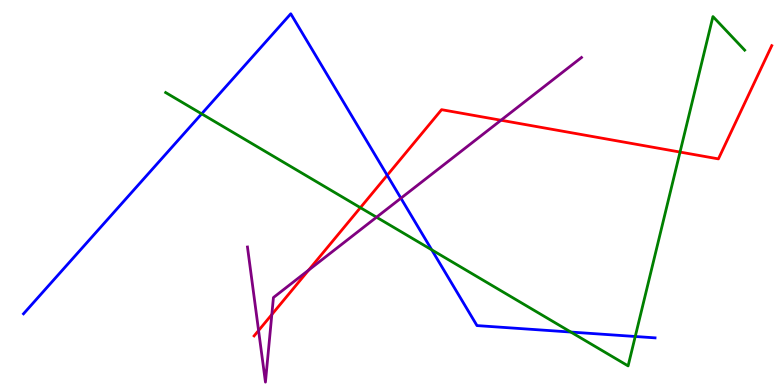[{'lines': ['blue', 'red'], 'intersections': [{'x': 5.0, 'y': 5.45}]}, {'lines': ['green', 'red'], 'intersections': [{'x': 4.65, 'y': 4.61}, {'x': 8.77, 'y': 6.05}]}, {'lines': ['purple', 'red'], 'intersections': [{'x': 3.34, 'y': 1.42}, {'x': 3.51, 'y': 1.83}, {'x': 3.98, 'y': 2.98}, {'x': 6.46, 'y': 6.88}]}, {'lines': ['blue', 'green'], 'intersections': [{'x': 2.6, 'y': 7.04}, {'x': 5.57, 'y': 3.51}, {'x': 7.37, 'y': 1.38}, {'x': 8.2, 'y': 1.26}]}, {'lines': ['blue', 'purple'], 'intersections': [{'x': 5.17, 'y': 4.85}]}, {'lines': ['green', 'purple'], 'intersections': [{'x': 4.86, 'y': 4.36}]}]